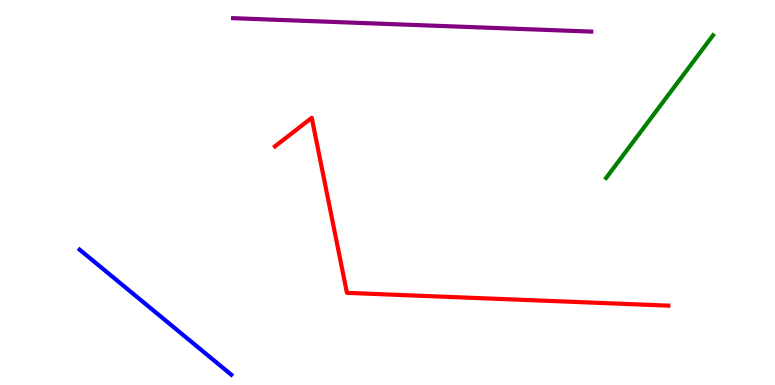[{'lines': ['blue', 'red'], 'intersections': []}, {'lines': ['green', 'red'], 'intersections': []}, {'lines': ['purple', 'red'], 'intersections': []}, {'lines': ['blue', 'green'], 'intersections': []}, {'lines': ['blue', 'purple'], 'intersections': []}, {'lines': ['green', 'purple'], 'intersections': []}]